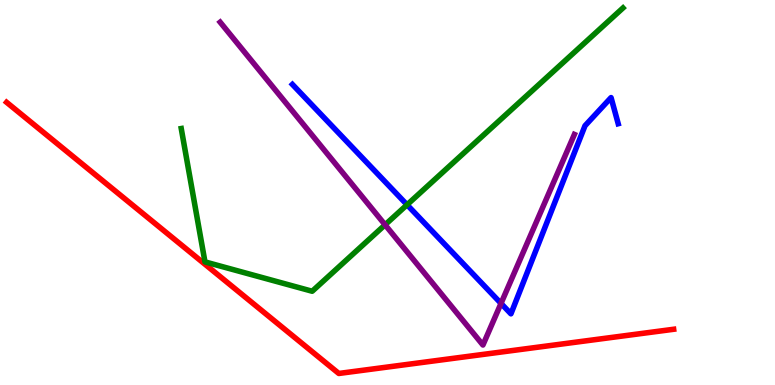[{'lines': ['blue', 'red'], 'intersections': []}, {'lines': ['green', 'red'], 'intersections': []}, {'lines': ['purple', 'red'], 'intersections': []}, {'lines': ['blue', 'green'], 'intersections': [{'x': 5.25, 'y': 4.68}]}, {'lines': ['blue', 'purple'], 'intersections': [{'x': 6.46, 'y': 2.12}]}, {'lines': ['green', 'purple'], 'intersections': [{'x': 4.97, 'y': 4.16}]}]